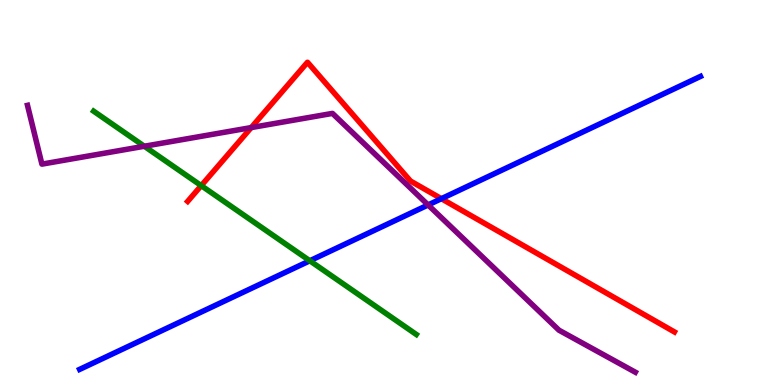[{'lines': ['blue', 'red'], 'intersections': [{'x': 5.7, 'y': 4.84}]}, {'lines': ['green', 'red'], 'intersections': [{'x': 2.6, 'y': 5.18}]}, {'lines': ['purple', 'red'], 'intersections': [{'x': 3.24, 'y': 6.69}]}, {'lines': ['blue', 'green'], 'intersections': [{'x': 4.0, 'y': 3.23}]}, {'lines': ['blue', 'purple'], 'intersections': [{'x': 5.52, 'y': 4.68}]}, {'lines': ['green', 'purple'], 'intersections': [{'x': 1.86, 'y': 6.2}]}]